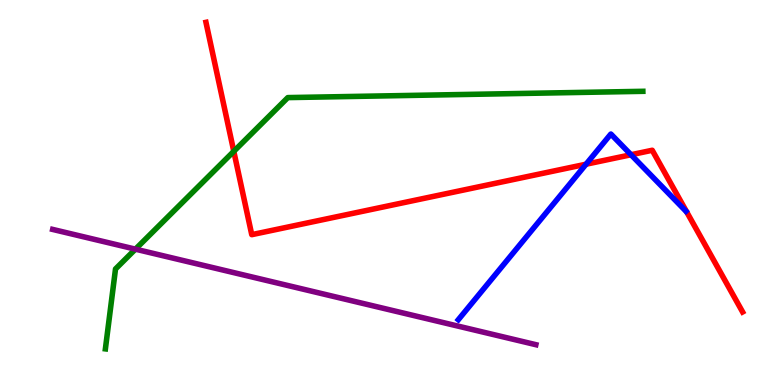[{'lines': ['blue', 'red'], 'intersections': [{'x': 7.56, 'y': 5.73}, {'x': 8.14, 'y': 5.98}]}, {'lines': ['green', 'red'], 'intersections': [{'x': 3.02, 'y': 6.07}]}, {'lines': ['purple', 'red'], 'intersections': []}, {'lines': ['blue', 'green'], 'intersections': []}, {'lines': ['blue', 'purple'], 'intersections': []}, {'lines': ['green', 'purple'], 'intersections': [{'x': 1.75, 'y': 3.53}]}]